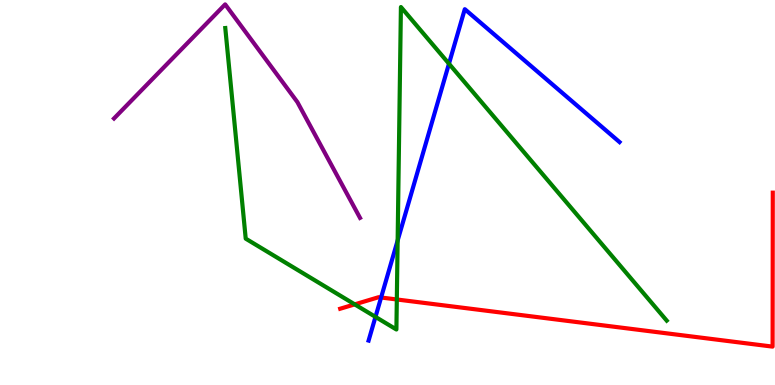[{'lines': ['blue', 'red'], 'intersections': [{'x': 4.92, 'y': 2.27}]}, {'lines': ['green', 'red'], 'intersections': [{'x': 4.58, 'y': 2.09}, {'x': 5.12, 'y': 2.22}]}, {'lines': ['purple', 'red'], 'intersections': []}, {'lines': ['blue', 'green'], 'intersections': [{'x': 4.84, 'y': 1.77}, {'x': 5.13, 'y': 3.75}, {'x': 5.79, 'y': 8.35}]}, {'lines': ['blue', 'purple'], 'intersections': []}, {'lines': ['green', 'purple'], 'intersections': []}]